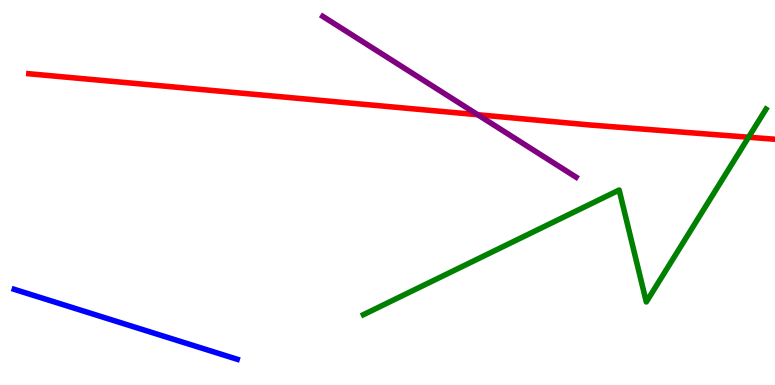[{'lines': ['blue', 'red'], 'intersections': []}, {'lines': ['green', 'red'], 'intersections': [{'x': 9.66, 'y': 6.44}]}, {'lines': ['purple', 'red'], 'intersections': [{'x': 6.16, 'y': 7.02}]}, {'lines': ['blue', 'green'], 'intersections': []}, {'lines': ['blue', 'purple'], 'intersections': []}, {'lines': ['green', 'purple'], 'intersections': []}]